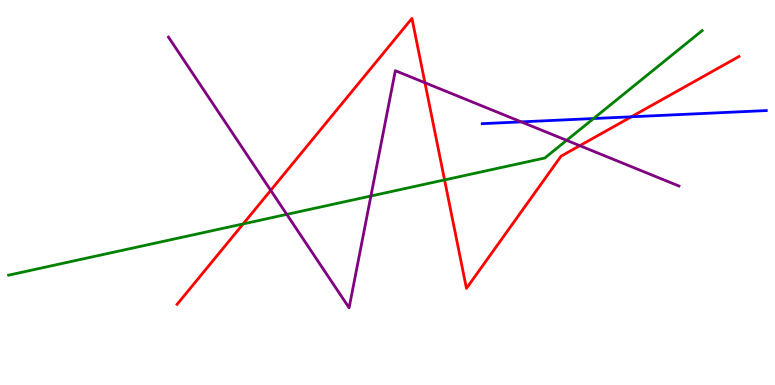[{'lines': ['blue', 'red'], 'intersections': [{'x': 8.15, 'y': 6.97}]}, {'lines': ['green', 'red'], 'intersections': [{'x': 3.14, 'y': 4.18}, {'x': 5.74, 'y': 5.33}]}, {'lines': ['purple', 'red'], 'intersections': [{'x': 3.49, 'y': 5.06}, {'x': 5.48, 'y': 7.85}, {'x': 7.48, 'y': 6.22}]}, {'lines': ['blue', 'green'], 'intersections': [{'x': 7.66, 'y': 6.92}]}, {'lines': ['blue', 'purple'], 'intersections': [{'x': 6.73, 'y': 6.83}]}, {'lines': ['green', 'purple'], 'intersections': [{'x': 3.7, 'y': 4.43}, {'x': 4.79, 'y': 4.91}, {'x': 7.31, 'y': 6.35}]}]